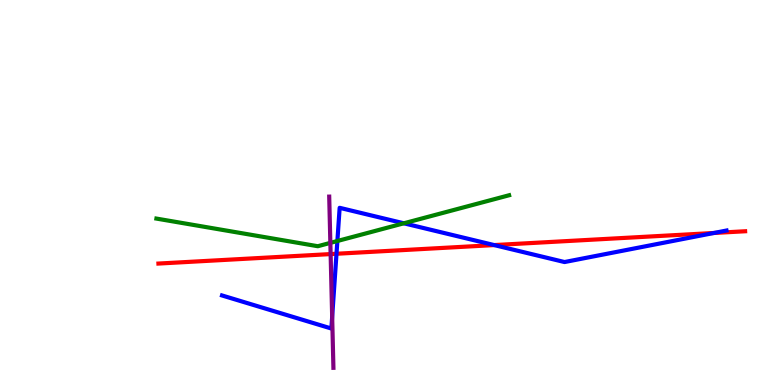[{'lines': ['blue', 'red'], 'intersections': [{'x': 4.34, 'y': 3.41}, {'x': 6.38, 'y': 3.63}, {'x': 9.21, 'y': 3.95}]}, {'lines': ['green', 'red'], 'intersections': []}, {'lines': ['purple', 'red'], 'intersections': [{'x': 4.27, 'y': 3.4}]}, {'lines': ['blue', 'green'], 'intersections': [{'x': 4.35, 'y': 3.74}, {'x': 5.21, 'y': 4.2}]}, {'lines': ['blue', 'purple'], 'intersections': [{'x': 4.29, 'y': 1.77}]}, {'lines': ['green', 'purple'], 'intersections': [{'x': 4.26, 'y': 3.69}]}]